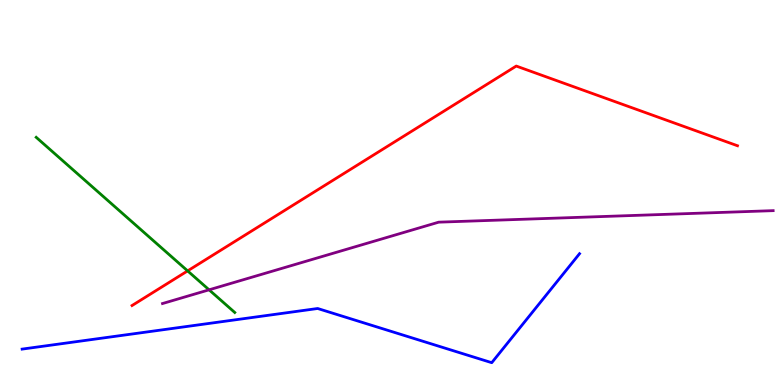[{'lines': ['blue', 'red'], 'intersections': []}, {'lines': ['green', 'red'], 'intersections': [{'x': 2.42, 'y': 2.96}]}, {'lines': ['purple', 'red'], 'intersections': []}, {'lines': ['blue', 'green'], 'intersections': []}, {'lines': ['blue', 'purple'], 'intersections': []}, {'lines': ['green', 'purple'], 'intersections': [{'x': 2.7, 'y': 2.47}]}]